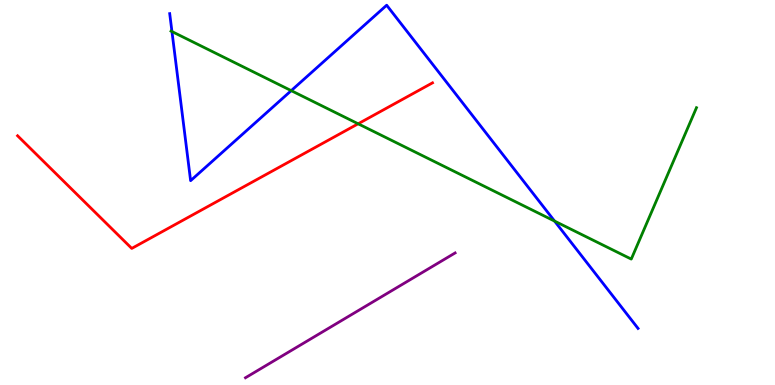[{'lines': ['blue', 'red'], 'intersections': []}, {'lines': ['green', 'red'], 'intersections': [{'x': 4.62, 'y': 6.78}]}, {'lines': ['purple', 'red'], 'intersections': []}, {'lines': ['blue', 'green'], 'intersections': [{'x': 2.22, 'y': 9.18}, {'x': 3.76, 'y': 7.65}, {'x': 7.16, 'y': 4.26}]}, {'lines': ['blue', 'purple'], 'intersections': []}, {'lines': ['green', 'purple'], 'intersections': []}]